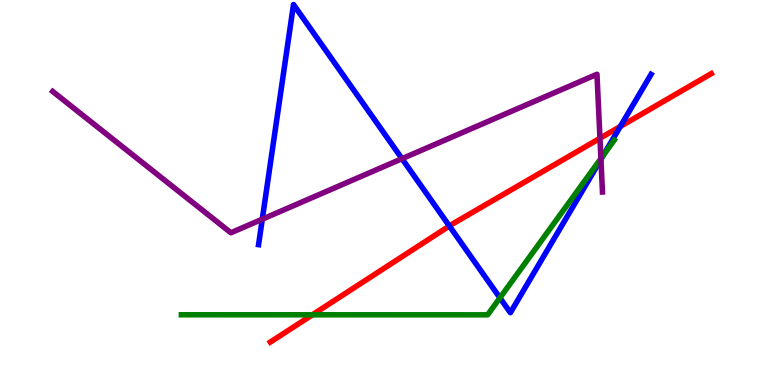[{'lines': ['blue', 'red'], 'intersections': [{'x': 5.8, 'y': 4.13}, {'x': 8.0, 'y': 6.72}]}, {'lines': ['green', 'red'], 'intersections': [{'x': 4.03, 'y': 1.82}]}, {'lines': ['purple', 'red'], 'intersections': [{'x': 7.74, 'y': 6.41}]}, {'lines': ['blue', 'green'], 'intersections': [{'x': 6.45, 'y': 2.26}, {'x': 7.79, 'y': 5.97}]}, {'lines': ['blue', 'purple'], 'intersections': [{'x': 3.38, 'y': 4.31}, {'x': 5.19, 'y': 5.88}, {'x': 7.75, 'y': 5.86}]}, {'lines': ['green', 'purple'], 'intersections': [{'x': 7.75, 'y': 5.88}]}]